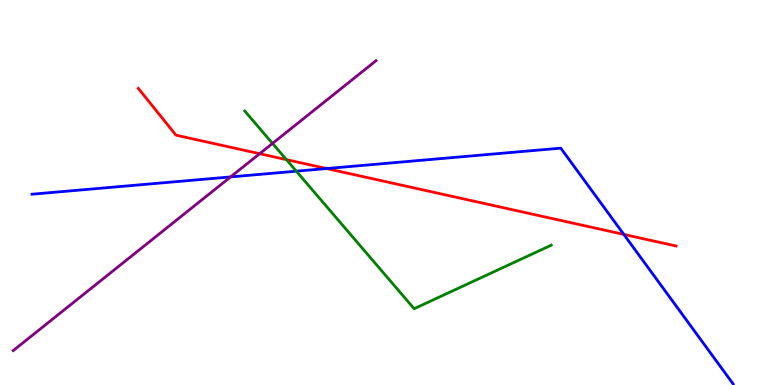[{'lines': ['blue', 'red'], 'intersections': [{'x': 4.21, 'y': 5.62}, {'x': 8.05, 'y': 3.91}]}, {'lines': ['green', 'red'], 'intersections': [{'x': 3.7, 'y': 5.85}]}, {'lines': ['purple', 'red'], 'intersections': [{'x': 3.35, 'y': 6.01}]}, {'lines': ['blue', 'green'], 'intersections': [{'x': 3.82, 'y': 5.55}]}, {'lines': ['blue', 'purple'], 'intersections': [{'x': 2.98, 'y': 5.4}]}, {'lines': ['green', 'purple'], 'intersections': [{'x': 3.52, 'y': 6.28}]}]